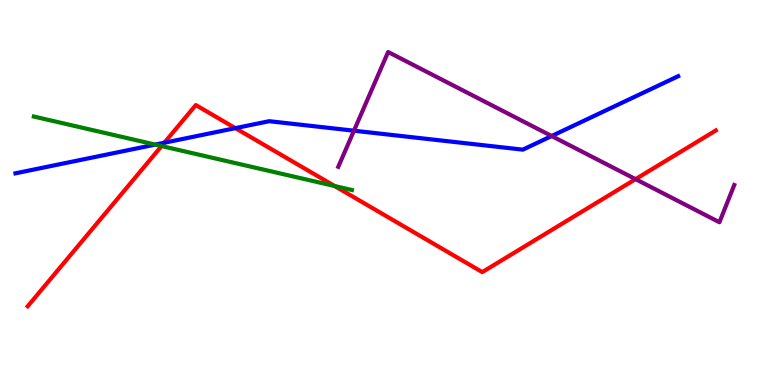[{'lines': ['blue', 'red'], 'intersections': [{'x': 2.12, 'y': 6.29}, {'x': 3.04, 'y': 6.67}]}, {'lines': ['green', 'red'], 'intersections': [{'x': 2.08, 'y': 6.21}, {'x': 4.32, 'y': 5.17}]}, {'lines': ['purple', 'red'], 'intersections': [{'x': 8.2, 'y': 5.35}]}, {'lines': ['blue', 'green'], 'intersections': [{'x': 2.0, 'y': 6.24}]}, {'lines': ['blue', 'purple'], 'intersections': [{'x': 4.57, 'y': 6.61}, {'x': 7.12, 'y': 6.47}]}, {'lines': ['green', 'purple'], 'intersections': []}]